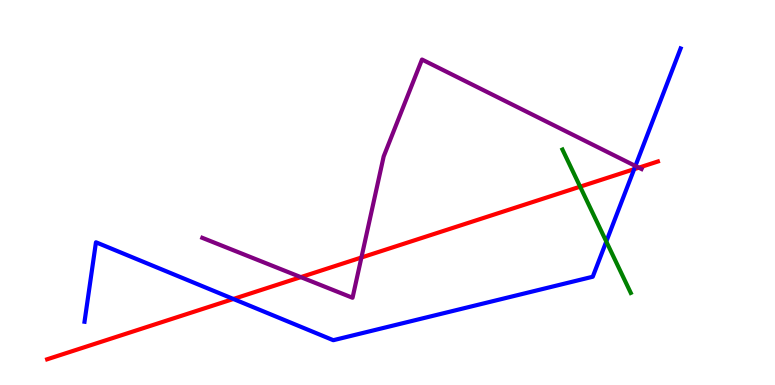[{'lines': ['blue', 'red'], 'intersections': [{'x': 3.01, 'y': 2.23}, {'x': 8.18, 'y': 5.61}]}, {'lines': ['green', 'red'], 'intersections': [{'x': 7.49, 'y': 5.15}]}, {'lines': ['purple', 'red'], 'intersections': [{'x': 3.88, 'y': 2.8}, {'x': 4.66, 'y': 3.31}, {'x': 8.24, 'y': 5.65}]}, {'lines': ['blue', 'green'], 'intersections': [{'x': 7.82, 'y': 3.73}]}, {'lines': ['blue', 'purple'], 'intersections': [{'x': 8.2, 'y': 5.69}]}, {'lines': ['green', 'purple'], 'intersections': []}]